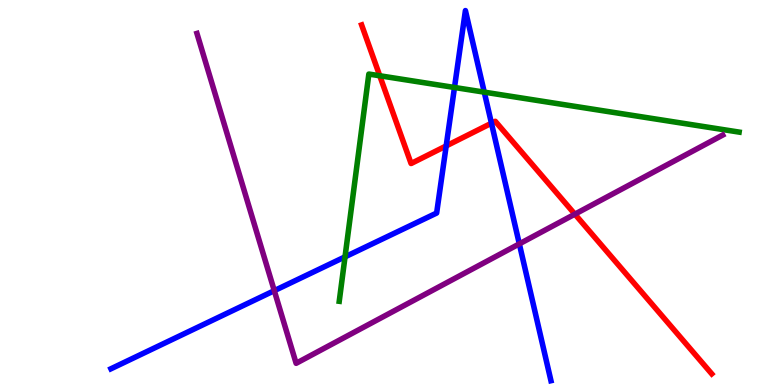[{'lines': ['blue', 'red'], 'intersections': [{'x': 5.76, 'y': 6.21}, {'x': 6.34, 'y': 6.8}]}, {'lines': ['green', 'red'], 'intersections': [{'x': 4.9, 'y': 8.03}]}, {'lines': ['purple', 'red'], 'intersections': [{'x': 7.42, 'y': 4.44}]}, {'lines': ['blue', 'green'], 'intersections': [{'x': 4.45, 'y': 3.33}, {'x': 5.86, 'y': 7.73}, {'x': 6.25, 'y': 7.61}]}, {'lines': ['blue', 'purple'], 'intersections': [{'x': 3.54, 'y': 2.45}, {'x': 6.7, 'y': 3.67}]}, {'lines': ['green', 'purple'], 'intersections': []}]